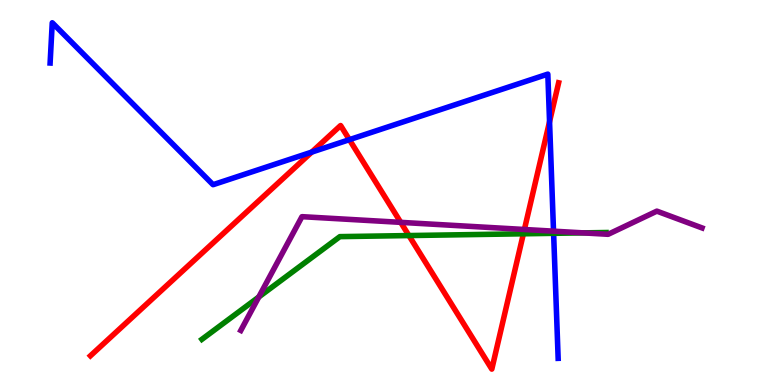[{'lines': ['blue', 'red'], 'intersections': [{'x': 4.02, 'y': 6.05}, {'x': 4.51, 'y': 6.37}, {'x': 7.09, 'y': 6.84}]}, {'lines': ['green', 'red'], 'intersections': [{'x': 5.28, 'y': 3.88}, {'x': 6.75, 'y': 3.93}]}, {'lines': ['purple', 'red'], 'intersections': [{'x': 5.17, 'y': 4.22}, {'x': 6.77, 'y': 4.04}]}, {'lines': ['blue', 'green'], 'intersections': [{'x': 7.14, 'y': 3.94}]}, {'lines': ['blue', 'purple'], 'intersections': [{'x': 7.14, 'y': 4.0}]}, {'lines': ['green', 'purple'], 'intersections': [{'x': 3.34, 'y': 2.29}, {'x': 7.52, 'y': 3.95}]}]